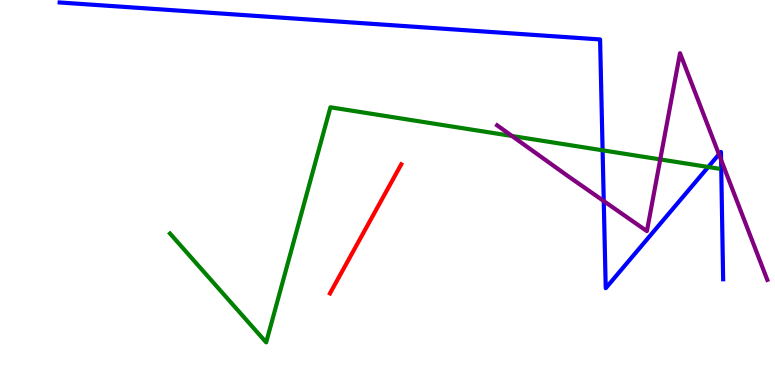[{'lines': ['blue', 'red'], 'intersections': []}, {'lines': ['green', 'red'], 'intersections': []}, {'lines': ['purple', 'red'], 'intersections': []}, {'lines': ['blue', 'green'], 'intersections': [{'x': 7.78, 'y': 6.1}, {'x': 9.14, 'y': 5.66}]}, {'lines': ['blue', 'purple'], 'intersections': [{'x': 7.79, 'y': 4.78}, {'x': 9.28, 'y': 5.99}, {'x': 9.3, 'y': 5.85}]}, {'lines': ['green', 'purple'], 'intersections': [{'x': 6.61, 'y': 6.47}, {'x': 8.52, 'y': 5.86}]}]